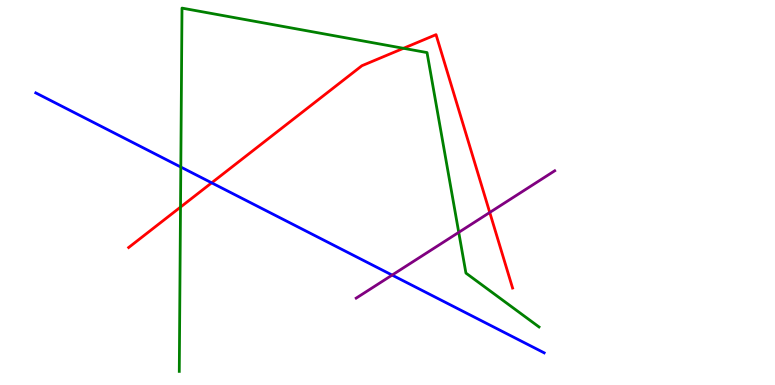[{'lines': ['blue', 'red'], 'intersections': [{'x': 2.73, 'y': 5.25}]}, {'lines': ['green', 'red'], 'intersections': [{'x': 2.33, 'y': 4.62}, {'x': 5.21, 'y': 8.75}]}, {'lines': ['purple', 'red'], 'intersections': [{'x': 6.32, 'y': 4.48}]}, {'lines': ['blue', 'green'], 'intersections': [{'x': 2.33, 'y': 5.66}]}, {'lines': ['blue', 'purple'], 'intersections': [{'x': 5.06, 'y': 2.85}]}, {'lines': ['green', 'purple'], 'intersections': [{'x': 5.92, 'y': 3.96}]}]